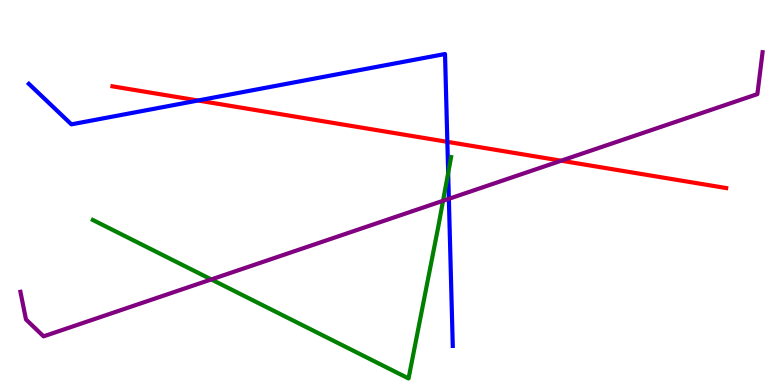[{'lines': ['blue', 'red'], 'intersections': [{'x': 2.56, 'y': 7.39}, {'x': 5.77, 'y': 6.32}]}, {'lines': ['green', 'red'], 'intersections': []}, {'lines': ['purple', 'red'], 'intersections': [{'x': 7.24, 'y': 5.83}]}, {'lines': ['blue', 'green'], 'intersections': [{'x': 5.78, 'y': 5.51}]}, {'lines': ['blue', 'purple'], 'intersections': [{'x': 5.79, 'y': 4.84}]}, {'lines': ['green', 'purple'], 'intersections': [{'x': 2.73, 'y': 2.74}, {'x': 5.72, 'y': 4.78}]}]